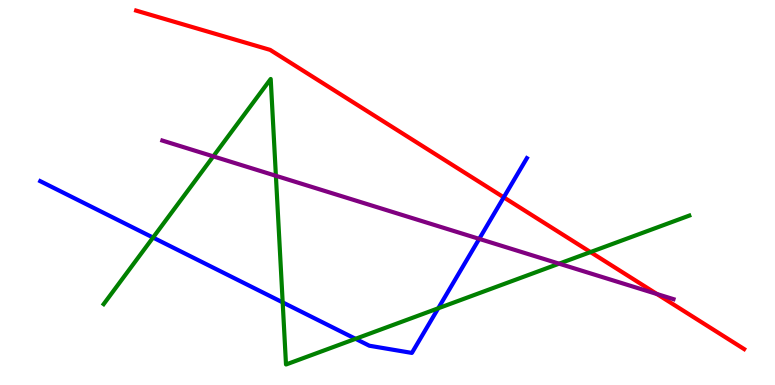[{'lines': ['blue', 'red'], 'intersections': [{'x': 6.5, 'y': 4.87}]}, {'lines': ['green', 'red'], 'intersections': [{'x': 7.62, 'y': 3.45}]}, {'lines': ['purple', 'red'], 'intersections': [{'x': 8.48, 'y': 2.36}]}, {'lines': ['blue', 'green'], 'intersections': [{'x': 1.97, 'y': 3.83}, {'x': 3.65, 'y': 2.15}, {'x': 4.59, 'y': 1.2}, {'x': 5.65, 'y': 1.99}]}, {'lines': ['blue', 'purple'], 'intersections': [{'x': 6.18, 'y': 3.8}]}, {'lines': ['green', 'purple'], 'intersections': [{'x': 2.75, 'y': 5.94}, {'x': 3.56, 'y': 5.43}, {'x': 7.21, 'y': 3.15}]}]